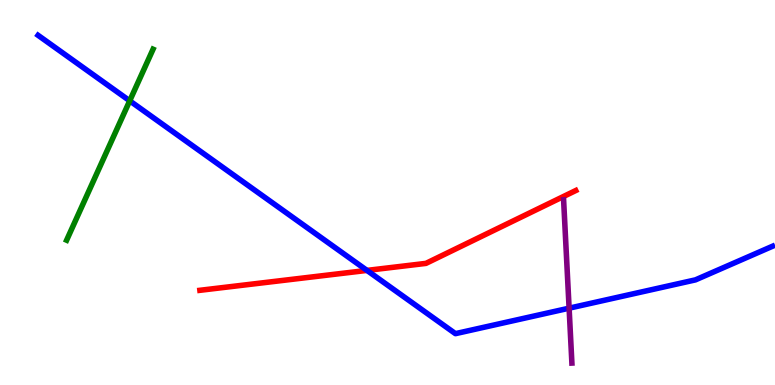[{'lines': ['blue', 'red'], 'intersections': [{'x': 4.74, 'y': 2.98}]}, {'lines': ['green', 'red'], 'intersections': []}, {'lines': ['purple', 'red'], 'intersections': []}, {'lines': ['blue', 'green'], 'intersections': [{'x': 1.67, 'y': 7.38}]}, {'lines': ['blue', 'purple'], 'intersections': [{'x': 7.34, 'y': 2.0}]}, {'lines': ['green', 'purple'], 'intersections': []}]